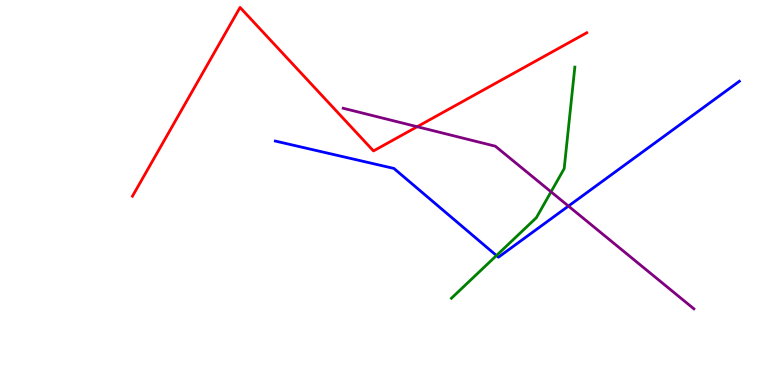[{'lines': ['blue', 'red'], 'intersections': []}, {'lines': ['green', 'red'], 'intersections': []}, {'lines': ['purple', 'red'], 'intersections': [{'x': 5.38, 'y': 6.71}]}, {'lines': ['blue', 'green'], 'intersections': [{'x': 6.41, 'y': 3.36}]}, {'lines': ['blue', 'purple'], 'intersections': [{'x': 7.33, 'y': 4.65}]}, {'lines': ['green', 'purple'], 'intersections': [{'x': 7.11, 'y': 5.02}]}]